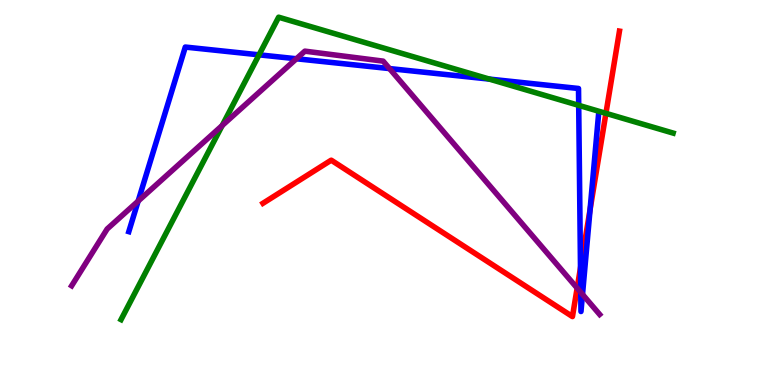[{'lines': ['blue', 'red'], 'intersections': [{'x': 7.49, 'y': 3.05}, {'x': 7.61, 'y': 4.56}]}, {'lines': ['green', 'red'], 'intersections': [{'x': 7.82, 'y': 7.06}]}, {'lines': ['purple', 'red'], 'intersections': [{'x': 7.45, 'y': 2.52}]}, {'lines': ['blue', 'green'], 'intersections': [{'x': 3.34, 'y': 8.58}, {'x': 6.31, 'y': 7.95}, {'x': 7.47, 'y': 7.26}]}, {'lines': ['blue', 'purple'], 'intersections': [{'x': 1.78, 'y': 4.78}, {'x': 3.82, 'y': 8.47}, {'x': 5.03, 'y': 8.22}, {'x': 7.49, 'y': 2.41}, {'x': 7.52, 'y': 2.35}]}, {'lines': ['green', 'purple'], 'intersections': [{'x': 2.87, 'y': 6.74}]}]